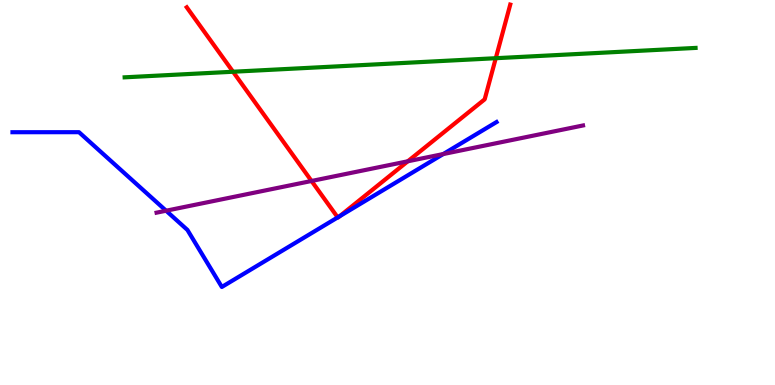[{'lines': ['blue', 'red'], 'intersections': [{'x': 4.36, 'y': 4.35}, {'x': 4.38, 'y': 4.38}]}, {'lines': ['green', 'red'], 'intersections': [{'x': 3.01, 'y': 8.14}, {'x': 6.4, 'y': 8.49}]}, {'lines': ['purple', 'red'], 'intersections': [{'x': 4.02, 'y': 5.3}, {'x': 5.26, 'y': 5.81}]}, {'lines': ['blue', 'green'], 'intersections': []}, {'lines': ['blue', 'purple'], 'intersections': [{'x': 2.14, 'y': 4.53}, {'x': 5.72, 'y': 6.0}]}, {'lines': ['green', 'purple'], 'intersections': []}]